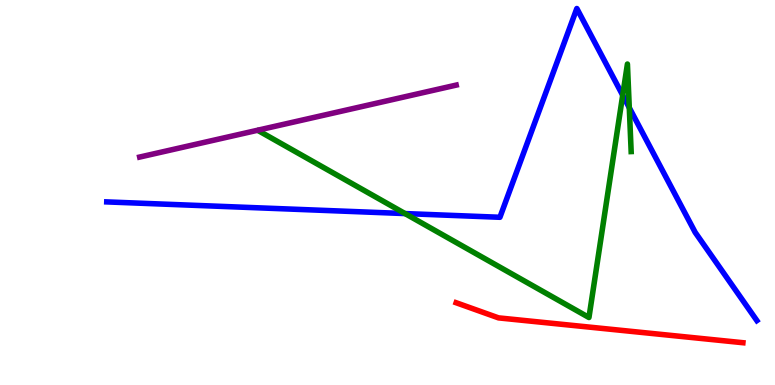[{'lines': ['blue', 'red'], 'intersections': []}, {'lines': ['green', 'red'], 'intersections': []}, {'lines': ['purple', 'red'], 'intersections': []}, {'lines': ['blue', 'green'], 'intersections': [{'x': 5.23, 'y': 4.45}, {'x': 8.03, 'y': 7.53}, {'x': 8.12, 'y': 7.2}]}, {'lines': ['blue', 'purple'], 'intersections': []}, {'lines': ['green', 'purple'], 'intersections': []}]